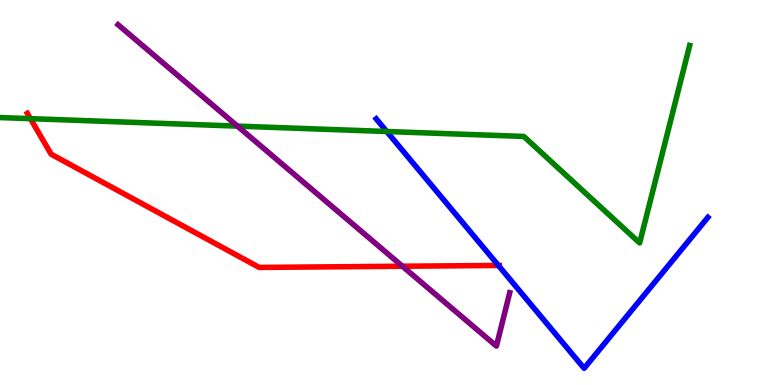[{'lines': ['blue', 'red'], 'intersections': [{'x': 6.43, 'y': 3.11}]}, {'lines': ['green', 'red'], 'intersections': [{'x': 0.393, 'y': 6.92}]}, {'lines': ['purple', 'red'], 'intersections': [{'x': 5.19, 'y': 3.08}]}, {'lines': ['blue', 'green'], 'intersections': [{'x': 4.99, 'y': 6.58}]}, {'lines': ['blue', 'purple'], 'intersections': []}, {'lines': ['green', 'purple'], 'intersections': [{'x': 3.06, 'y': 6.72}]}]